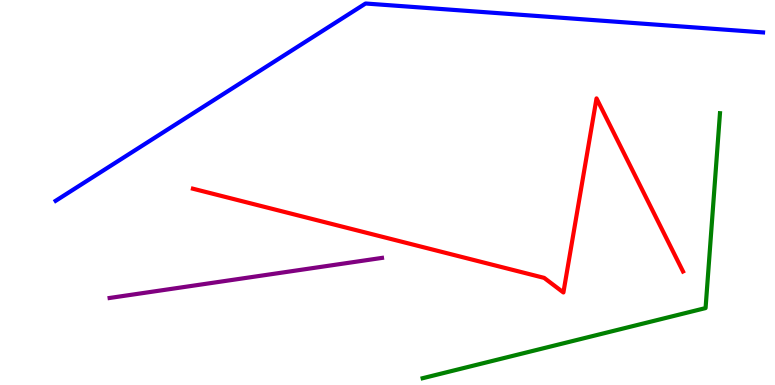[{'lines': ['blue', 'red'], 'intersections': []}, {'lines': ['green', 'red'], 'intersections': []}, {'lines': ['purple', 'red'], 'intersections': []}, {'lines': ['blue', 'green'], 'intersections': []}, {'lines': ['blue', 'purple'], 'intersections': []}, {'lines': ['green', 'purple'], 'intersections': []}]